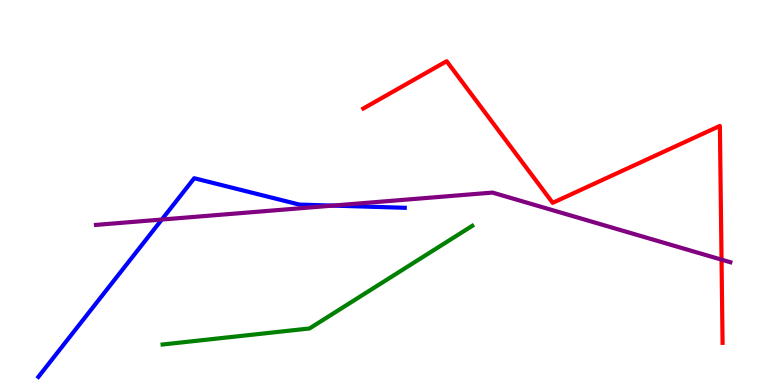[{'lines': ['blue', 'red'], 'intersections': []}, {'lines': ['green', 'red'], 'intersections': []}, {'lines': ['purple', 'red'], 'intersections': [{'x': 9.31, 'y': 3.26}]}, {'lines': ['blue', 'green'], 'intersections': []}, {'lines': ['blue', 'purple'], 'intersections': [{'x': 2.09, 'y': 4.3}, {'x': 4.3, 'y': 4.66}]}, {'lines': ['green', 'purple'], 'intersections': []}]